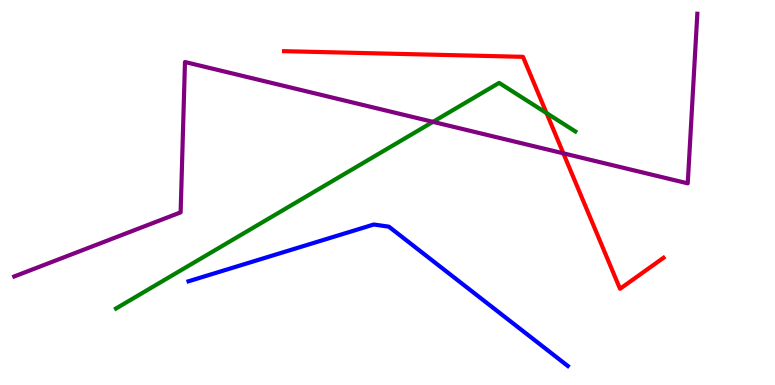[{'lines': ['blue', 'red'], 'intersections': []}, {'lines': ['green', 'red'], 'intersections': [{'x': 7.05, 'y': 7.06}]}, {'lines': ['purple', 'red'], 'intersections': [{'x': 7.27, 'y': 6.02}]}, {'lines': ['blue', 'green'], 'intersections': []}, {'lines': ['blue', 'purple'], 'intersections': []}, {'lines': ['green', 'purple'], 'intersections': [{'x': 5.59, 'y': 6.83}]}]